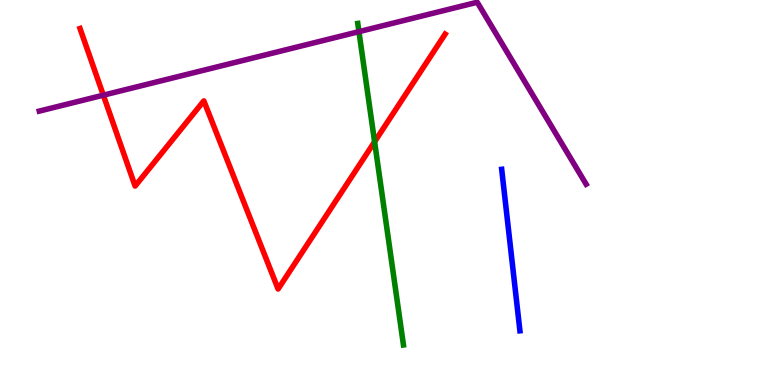[{'lines': ['blue', 'red'], 'intersections': []}, {'lines': ['green', 'red'], 'intersections': [{'x': 4.83, 'y': 6.32}]}, {'lines': ['purple', 'red'], 'intersections': [{'x': 1.33, 'y': 7.53}]}, {'lines': ['blue', 'green'], 'intersections': []}, {'lines': ['blue', 'purple'], 'intersections': []}, {'lines': ['green', 'purple'], 'intersections': [{'x': 4.63, 'y': 9.18}]}]